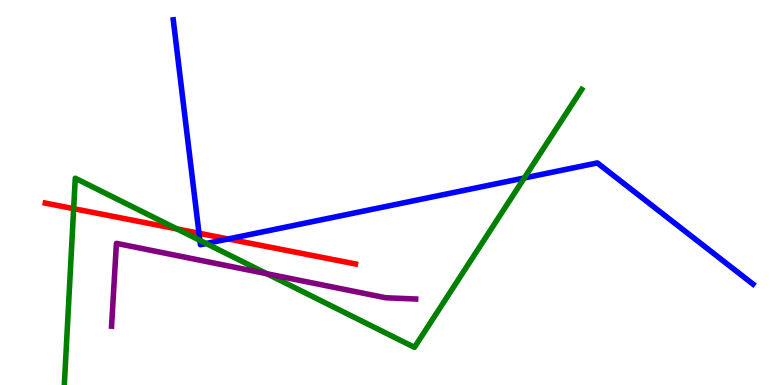[{'lines': ['blue', 'red'], 'intersections': [{'x': 2.57, 'y': 3.94}, {'x': 2.94, 'y': 3.79}]}, {'lines': ['green', 'red'], 'intersections': [{'x': 0.95, 'y': 4.58}, {'x': 2.28, 'y': 4.05}]}, {'lines': ['purple', 'red'], 'intersections': []}, {'lines': ['blue', 'green'], 'intersections': [{'x': 2.58, 'y': 3.76}, {'x': 2.66, 'y': 3.68}, {'x': 6.77, 'y': 5.38}]}, {'lines': ['blue', 'purple'], 'intersections': []}, {'lines': ['green', 'purple'], 'intersections': [{'x': 3.44, 'y': 2.89}]}]